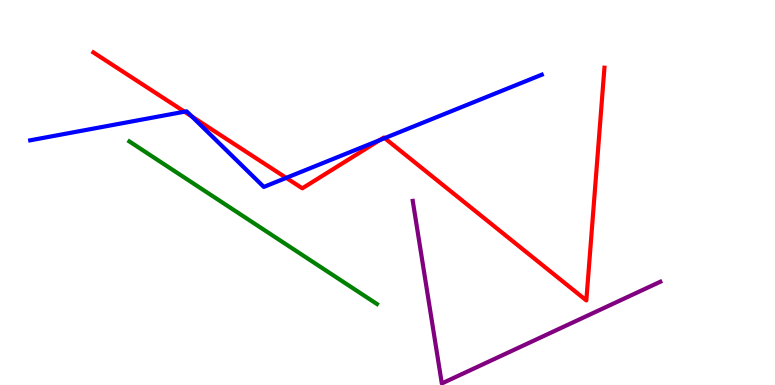[{'lines': ['blue', 'red'], 'intersections': [{'x': 2.38, 'y': 7.1}, {'x': 2.48, 'y': 6.97}, {'x': 3.69, 'y': 5.38}, {'x': 4.9, 'y': 6.36}, {'x': 4.96, 'y': 6.41}]}, {'lines': ['green', 'red'], 'intersections': []}, {'lines': ['purple', 'red'], 'intersections': []}, {'lines': ['blue', 'green'], 'intersections': []}, {'lines': ['blue', 'purple'], 'intersections': []}, {'lines': ['green', 'purple'], 'intersections': []}]